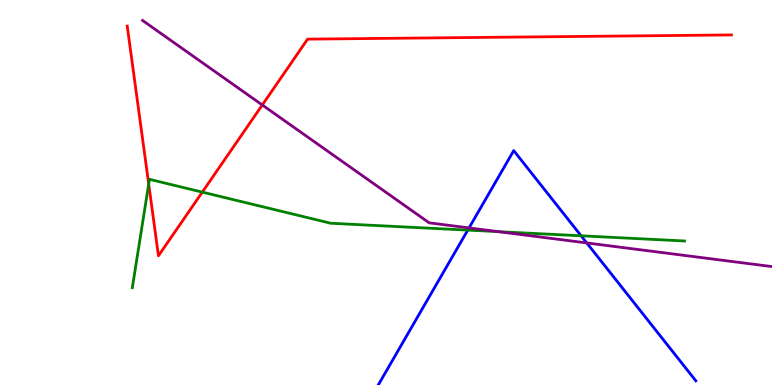[{'lines': ['blue', 'red'], 'intersections': []}, {'lines': ['green', 'red'], 'intersections': [{'x': 1.92, 'y': 5.22}, {'x': 2.61, 'y': 5.01}]}, {'lines': ['purple', 'red'], 'intersections': [{'x': 3.38, 'y': 7.27}]}, {'lines': ['blue', 'green'], 'intersections': [{'x': 6.04, 'y': 4.02}, {'x': 7.5, 'y': 3.88}]}, {'lines': ['blue', 'purple'], 'intersections': [{'x': 6.05, 'y': 4.08}, {'x': 7.57, 'y': 3.69}]}, {'lines': ['green', 'purple'], 'intersections': [{'x': 6.43, 'y': 3.98}]}]